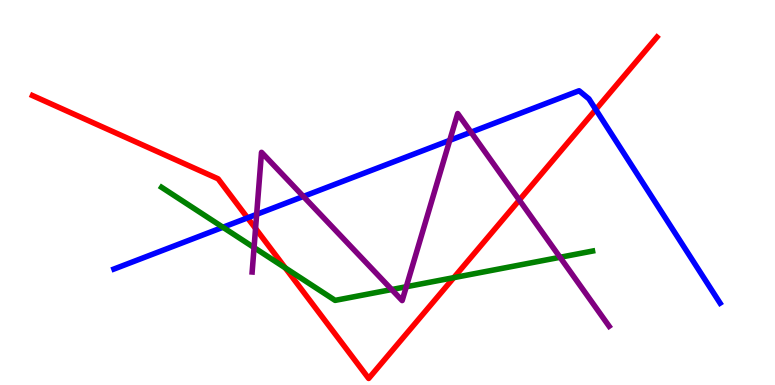[{'lines': ['blue', 'red'], 'intersections': [{'x': 3.19, 'y': 4.34}, {'x': 7.69, 'y': 7.15}]}, {'lines': ['green', 'red'], 'intersections': [{'x': 3.68, 'y': 3.04}, {'x': 5.86, 'y': 2.79}]}, {'lines': ['purple', 'red'], 'intersections': [{'x': 3.3, 'y': 4.07}, {'x': 6.7, 'y': 4.8}]}, {'lines': ['blue', 'green'], 'intersections': [{'x': 2.88, 'y': 4.1}]}, {'lines': ['blue', 'purple'], 'intersections': [{'x': 3.31, 'y': 4.43}, {'x': 3.91, 'y': 4.9}, {'x': 5.8, 'y': 6.35}, {'x': 6.08, 'y': 6.57}]}, {'lines': ['green', 'purple'], 'intersections': [{'x': 3.28, 'y': 3.57}, {'x': 5.05, 'y': 2.48}, {'x': 5.24, 'y': 2.55}, {'x': 7.23, 'y': 3.32}]}]